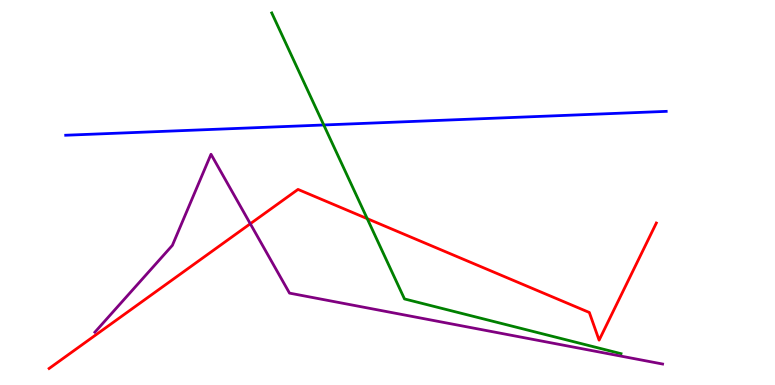[{'lines': ['blue', 'red'], 'intersections': []}, {'lines': ['green', 'red'], 'intersections': [{'x': 4.74, 'y': 4.32}]}, {'lines': ['purple', 'red'], 'intersections': [{'x': 3.23, 'y': 4.19}]}, {'lines': ['blue', 'green'], 'intersections': [{'x': 4.18, 'y': 6.75}]}, {'lines': ['blue', 'purple'], 'intersections': []}, {'lines': ['green', 'purple'], 'intersections': []}]